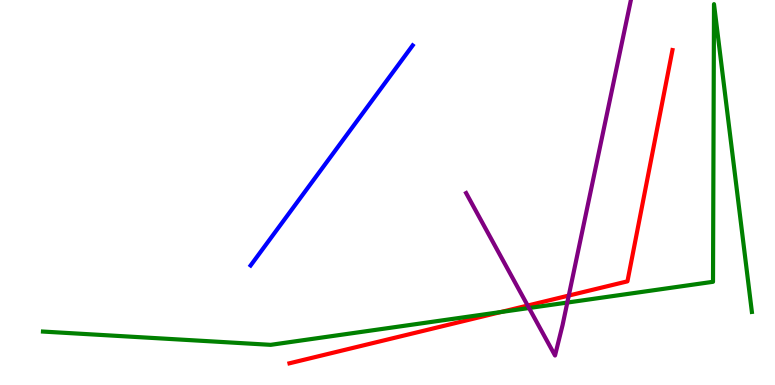[{'lines': ['blue', 'red'], 'intersections': []}, {'lines': ['green', 'red'], 'intersections': [{'x': 6.46, 'y': 1.9}]}, {'lines': ['purple', 'red'], 'intersections': [{'x': 6.81, 'y': 2.06}, {'x': 7.34, 'y': 2.32}]}, {'lines': ['blue', 'green'], 'intersections': []}, {'lines': ['blue', 'purple'], 'intersections': []}, {'lines': ['green', 'purple'], 'intersections': [{'x': 6.83, 'y': 2.0}, {'x': 7.32, 'y': 2.14}]}]